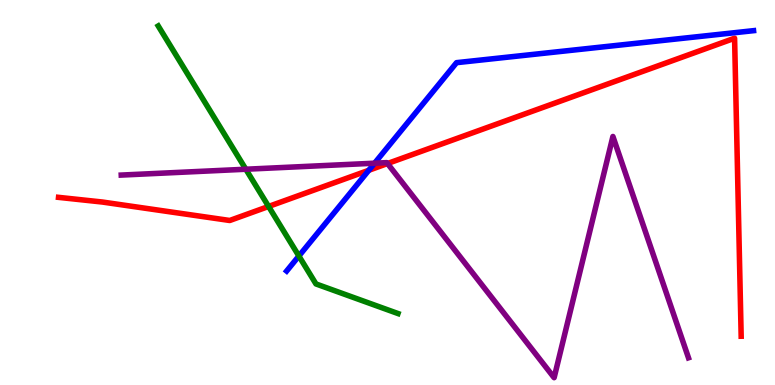[{'lines': ['blue', 'red'], 'intersections': [{'x': 4.76, 'y': 5.58}]}, {'lines': ['green', 'red'], 'intersections': [{'x': 3.47, 'y': 4.64}]}, {'lines': ['purple', 'red'], 'intersections': [{'x': 5.0, 'y': 5.75}]}, {'lines': ['blue', 'green'], 'intersections': [{'x': 3.86, 'y': 3.35}]}, {'lines': ['blue', 'purple'], 'intersections': [{'x': 4.83, 'y': 5.76}]}, {'lines': ['green', 'purple'], 'intersections': [{'x': 3.17, 'y': 5.6}]}]